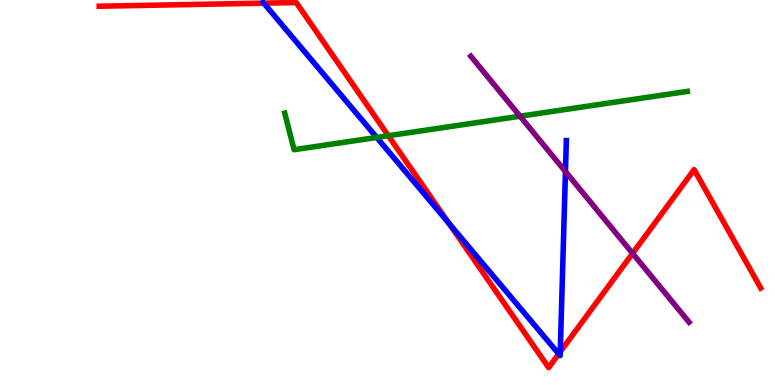[{'lines': ['blue', 'red'], 'intersections': [{'x': 3.4, 'y': 9.92}, {'x': 5.79, 'y': 4.21}, {'x': 7.21, 'y': 0.808}, {'x': 7.23, 'y': 0.862}]}, {'lines': ['green', 'red'], 'intersections': [{'x': 5.01, 'y': 6.47}]}, {'lines': ['purple', 'red'], 'intersections': [{'x': 8.16, 'y': 3.42}]}, {'lines': ['blue', 'green'], 'intersections': [{'x': 4.86, 'y': 6.43}]}, {'lines': ['blue', 'purple'], 'intersections': [{'x': 7.3, 'y': 5.54}]}, {'lines': ['green', 'purple'], 'intersections': [{'x': 6.71, 'y': 6.98}]}]